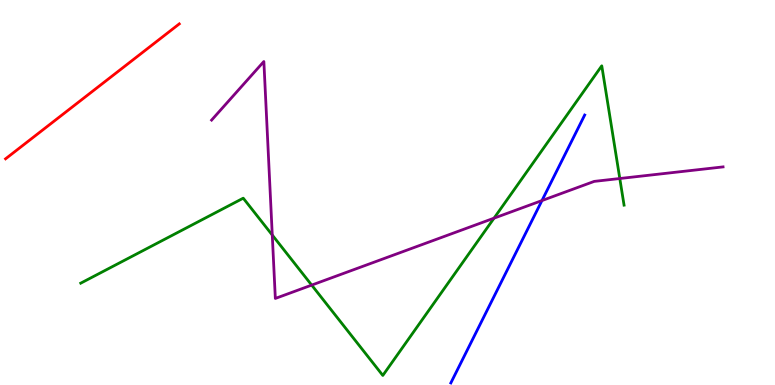[{'lines': ['blue', 'red'], 'intersections': []}, {'lines': ['green', 'red'], 'intersections': []}, {'lines': ['purple', 'red'], 'intersections': []}, {'lines': ['blue', 'green'], 'intersections': []}, {'lines': ['blue', 'purple'], 'intersections': [{'x': 6.99, 'y': 4.79}]}, {'lines': ['green', 'purple'], 'intersections': [{'x': 3.51, 'y': 3.9}, {'x': 4.02, 'y': 2.59}, {'x': 6.37, 'y': 4.33}, {'x': 8.0, 'y': 5.36}]}]